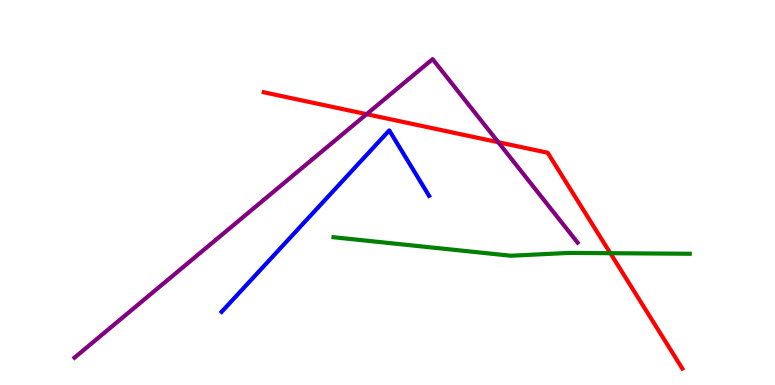[{'lines': ['blue', 'red'], 'intersections': []}, {'lines': ['green', 'red'], 'intersections': [{'x': 7.88, 'y': 3.42}]}, {'lines': ['purple', 'red'], 'intersections': [{'x': 4.73, 'y': 7.03}, {'x': 6.43, 'y': 6.31}]}, {'lines': ['blue', 'green'], 'intersections': []}, {'lines': ['blue', 'purple'], 'intersections': []}, {'lines': ['green', 'purple'], 'intersections': []}]